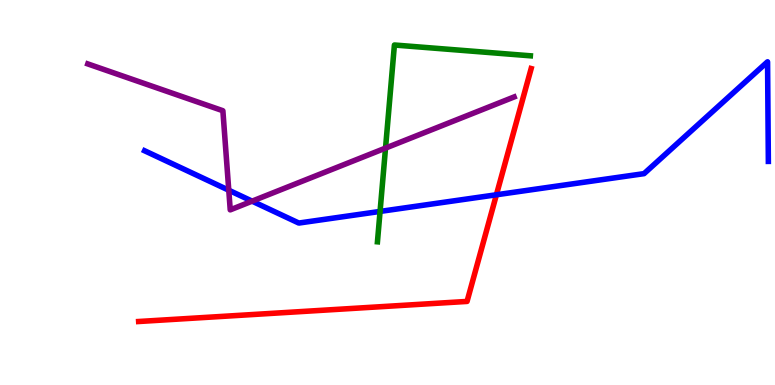[{'lines': ['blue', 'red'], 'intersections': [{'x': 6.41, 'y': 4.94}]}, {'lines': ['green', 'red'], 'intersections': []}, {'lines': ['purple', 'red'], 'intersections': []}, {'lines': ['blue', 'green'], 'intersections': [{'x': 4.9, 'y': 4.51}]}, {'lines': ['blue', 'purple'], 'intersections': [{'x': 2.95, 'y': 5.06}, {'x': 3.25, 'y': 4.78}]}, {'lines': ['green', 'purple'], 'intersections': [{'x': 4.97, 'y': 6.15}]}]